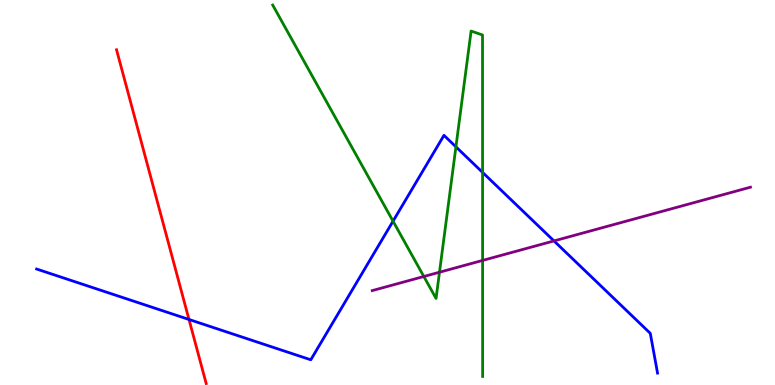[{'lines': ['blue', 'red'], 'intersections': [{'x': 2.44, 'y': 1.7}]}, {'lines': ['green', 'red'], 'intersections': []}, {'lines': ['purple', 'red'], 'intersections': []}, {'lines': ['blue', 'green'], 'intersections': [{'x': 5.07, 'y': 4.26}, {'x': 5.88, 'y': 6.19}, {'x': 6.23, 'y': 5.52}]}, {'lines': ['blue', 'purple'], 'intersections': [{'x': 7.15, 'y': 3.74}]}, {'lines': ['green', 'purple'], 'intersections': [{'x': 5.47, 'y': 2.82}, {'x': 5.67, 'y': 2.93}, {'x': 6.23, 'y': 3.24}]}]